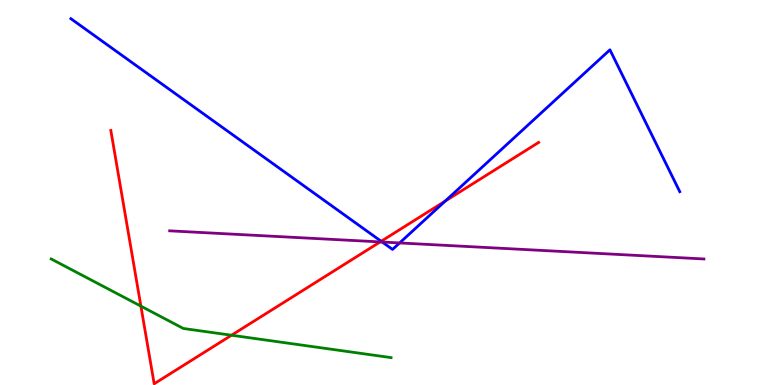[{'lines': ['blue', 'red'], 'intersections': [{'x': 4.92, 'y': 3.73}, {'x': 5.74, 'y': 4.78}]}, {'lines': ['green', 'red'], 'intersections': [{'x': 1.82, 'y': 2.05}, {'x': 2.99, 'y': 1.29}]}, {'lines': ['purple', 'red'], 'intersections': [{'x': 4.91, 'y': 3.72}]}, {'lines': ['blue', 'green'], 'intersections': []}, {'lines': ['blue', 'purple'], 'intersections': [{'x': 4.93, 'y': 3.71}, {'x': 5.16, 'y': 3.69}]}, {'lines': ['green', 'purple'], 'intersections': []}]